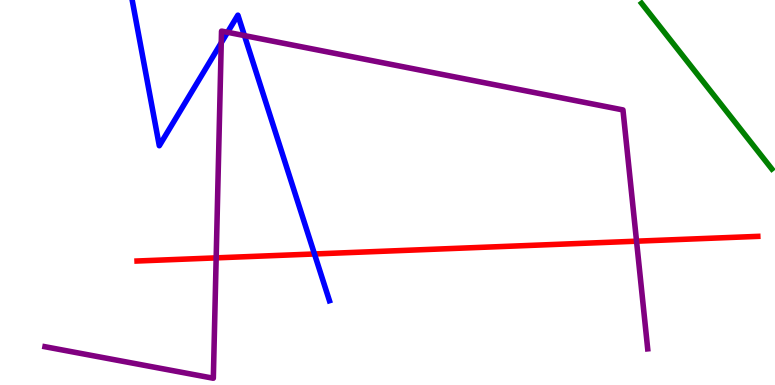[{'lines': ['blue', 'red'], 'intersections': [{'x': 4.06, 'y': 3.4}]}, {'lines': ['green', 'red'], 'intersections': []}, {'lines': ['purple', 'red'], 'intersections': [{'x': 2.79, 'y': 3.3}, {'x': 8.21, 'y': 3.74}]}, {'lines': ['blue', 'green'], 'intersections': []}, {'lines': ['blue', 'purple'], 'intersections': [{'x': 2.85, 'y': 8.89}, {'x': 2.94, 'y': 9.16}, {'x': 3.15, 'y': 9.08}]}, {'lines': ['green', 'purple'], 'intersections': []}]